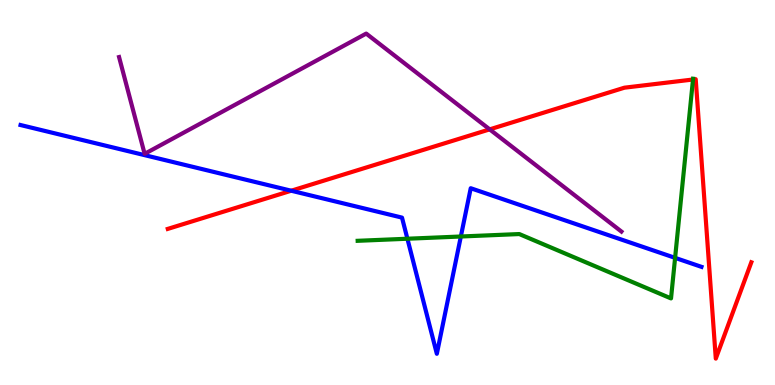[{'lines': ['blue', 'red'], 'intersections': [{'x': 3.76, 'y': 5.05}]}, {'lines': ['green', 'red'], 'intersections': [{'x': 8.94, 'y': 7.93}]}, {'lines': ['purple', 'red'], 'intersections': [{'x': 6.32, 'y': 6.64}]}, {'lines': ['blue', 'green'], 'intersections': [{'x': 5.26, 'y': 3.8}, {'x': 5.95, 'y': 3.86}, {'x': 8.71, 'y': 3.3}]}, {'lines': ['blue', 'purple'], 'intersections': []}, {'lines': ['green', 'purple'], 'intersections': []}]